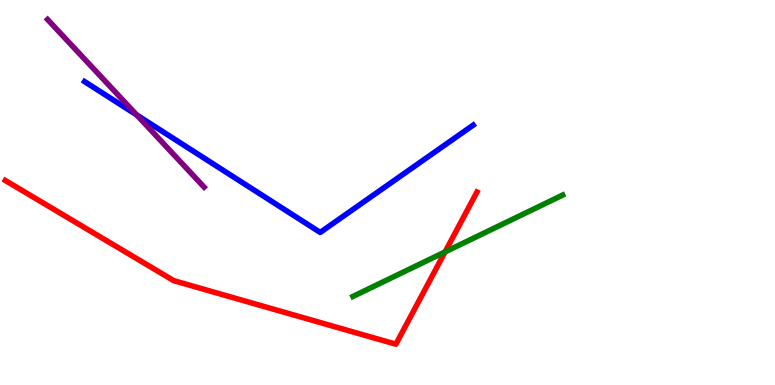[{'lines': ['blue', 'red'], 'intersections': []}, {'lines': ['green', 'red'], 'intersections': [{'x': 5.74, 'y': 3.46}]}, {'lines': ['purple', 'red'], 'intersections': []}, {'lines': ['blue', 'green'], 'intersections': []}, {'lines': ['blue', 'purple'], 'intersections': [{'x': 1.76, 'y': 7.01}]}, {'lines': ['green', 'purple'], 'intersections': []}]